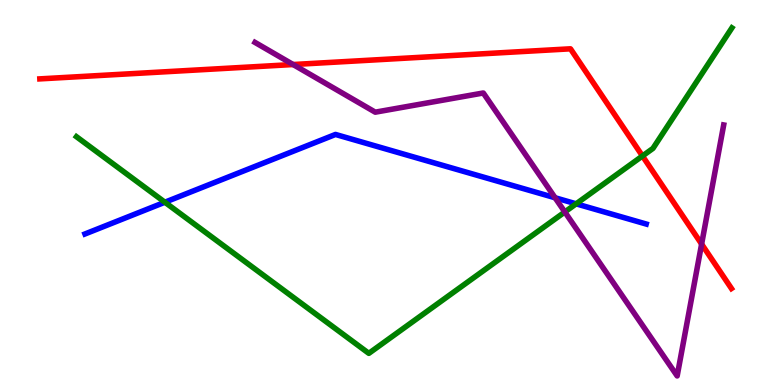[{'lines': ['blue', 'red'], 'intersections': []}, {'lines': ['green', 'red'], 'intersections': [{'x': 8.29, 'y': 5.95}]}, {'lines': ['purple', 'red'], 'intersections': [{'x': 3.78, 'y': 8.32}, {'x': 9.05, 'y': 3.66}]}, {'lines': ['blue', 'green'], 'intersections': [{'x': 2.13, 'y': 4.75}, {'x': 7.43, 'y': 4.71}]}, {'lines': ['blue', 'purple'], 'intersections': [{'x': 7.16, 'y': 4.86}]}, {'lines': ['green', 'purple'], 'intersections': [{'x': 7.29, 'y': 4.49}]}]